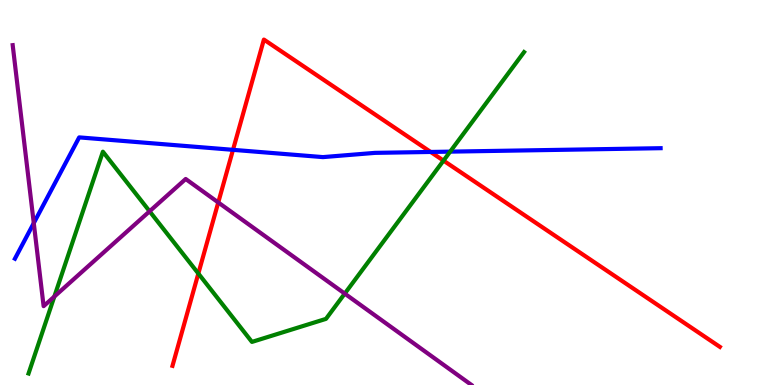[{'lines': ['blue', 'red'], 'intersections': [{'x': 3.01, 'y': 6.11}, {'x': 5.56, 'y': 6.05}]}, {'lines': ['green', 'red'], 'intersections': [{'x': 2.56, 'y': 2.9}, {'x': 5.72, 'y': 5.83}]}, {'lines': ['purple', 'red'], 'intersections': [{'x': 2.82, 'y': 4.74}]}, {'lines': ['blue', 'green'], 'intersections': [{'x': 5.81, 'y': 6.06}]}, {'lines': ['blue', 'purple'], 'intersections': [{'x': 0.436, 'y': 4.21}]}, {'lines': ['green', 'purple'], 'intersections': [{'x': 0.701, 'y': 2.3}, {'x': 1.93, 'y': 4.51}, {'x': 4.45, 'y': 2.37}]}]